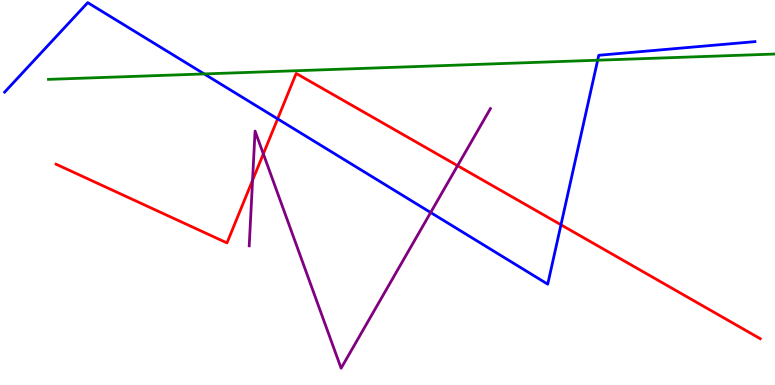[{'lines': ['blue', 'red'], 'intersections': [{'x': 3.58, 'y': 6.91}, {'x': 7.24, 'y': 4.16}]}, {'lines': ['green', 'red'], 'intersections': []}, {'lines': ['purple', 'red'], 'intersections': [{'x': 3.26, 'y': 5.32}, {'x': 3.4, 'y': 6.0}, {'x': 5.9, 'y': 5.7}]}, {'lines': ['blue', 'green'], 'intersections': [{'x': 2.64, 'y': 8.08}, {'x': 7.71, 'y': 8.44}]}, {'lines': ['blue', 'purple'], 'intersections': [{'x': 5.56, 'y': 4.48}]}, {'lines': ['green', 'purple'], 'intersections': []}]